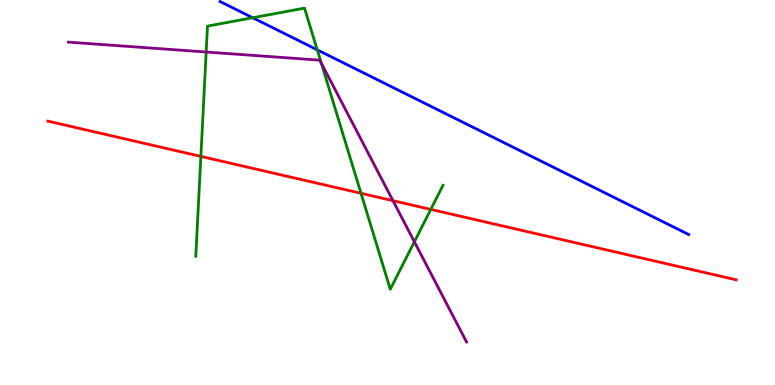[{'lines': ['blue', 'red'], 'intersections': []}, {'lines': ['green', 'red'], 'intersections': [{'x': 2.59, 'y': 5.94}, {'x': 4.66, 'y': 4.98}, {'x': 5.56, 'y': 4.56}]}, {'lines': ['purple', 'red'], 'intersections': [{'x': 5.07, 'y': 4.79}]}, {'lines': ['blue', 'green'], 'intersections': [{'x': 3.26, 'y': 9.54}, {'x': 4.09, 'y': 8.71}]}, {'lines': ['blue', 'purple'], 'intersections': []}, {'lines': ['green', 'purple'], 'intersections': [{'x': 2.66, 'y': 8.65}, {'x': 4.15, 'y': 8.36}, {'x': 5.35, 'y': 3.72}]}]